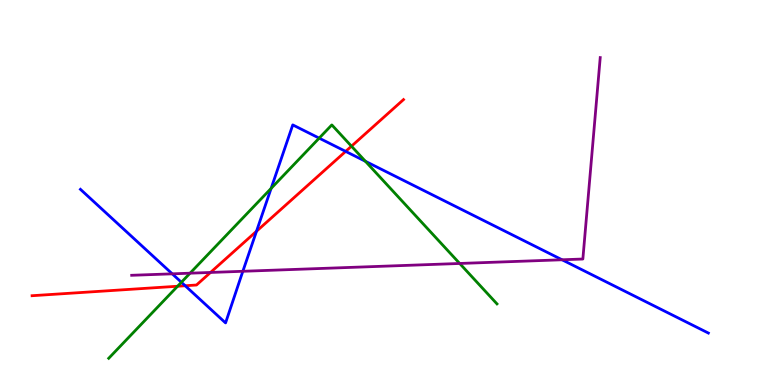[{'lines': ['blue', 'red'], 'intersections': [{'x': 2.39, 'y': 2.58}, {'x': 3.31, 'y': 3.99}, {'x': 4.46, 'y': 6.07}]}, {'lines': ['green', 'red'], 'intersections': [{'x': 2.29, 'y': 2.57}, {'x': 4.54, 'y': 6.2}]}, {'lines': ['purple', 'red'], 'intersections': [{'x': 2.72, 'y': 2.92}]}, {'lines': ['blue', 'green'], 'intersections': [{'x': 2.34, 'y': 2.67}, {'x': 3.5, 'y': 5.11}, {'x': 4.12, 'y': 6.41}, {'x': 4.71, 'y': 5.81}]}, {'lines': ['blue', 'purple'], 'intersections': [{'x': 2.22, 'y': 2.89}, {'x': 3.13, 'y': 2.95}, {'x': 7.25, 'y': 3.25}]}, {'lines': ['green', 'purple'], 'intersections': [{'x': 2.45, 'y': 2.9}, {'x': 5.93, 'y': 3.16}]}]